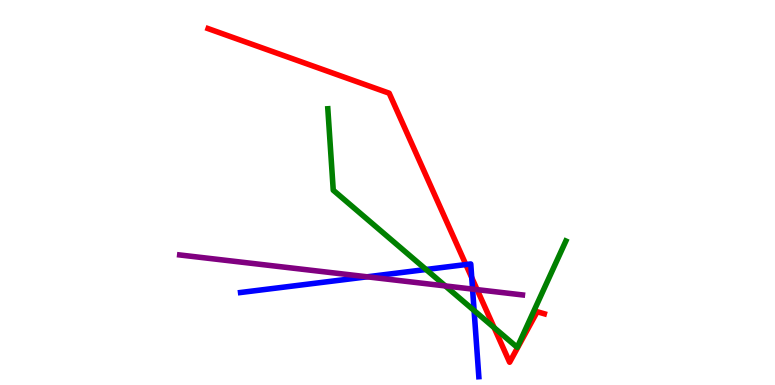[{'lines': ['blue', 'red'], 'intersections': [{'x': 6.01, 'y': 3.13}, {'x': 6.09, 'y': 2.79}]}, {'lines': ['green', 'red'], 'intersections': [{'x': 6.38, 'y': 1.49}]}, {'lines': ['purple', 'red'], 'intersections': [{'x': 6.16, 'y': 2.48}]}, {'lines': ['blue', 'green'], 'intersections': [{'x': 5.5, 'y': 3.0}, {'x': 6.12, 'y': 1.93}]}, {'lines': ['blue', 'purple'], 'intersections': [{'x': 4.74, 'y': 2.81}, {'x': 6.1, 'y': 2.49}]}, {'lines': ['green', 'purple'], 'intersections': [{'x': 5.75, 'y': 2.57}]}]